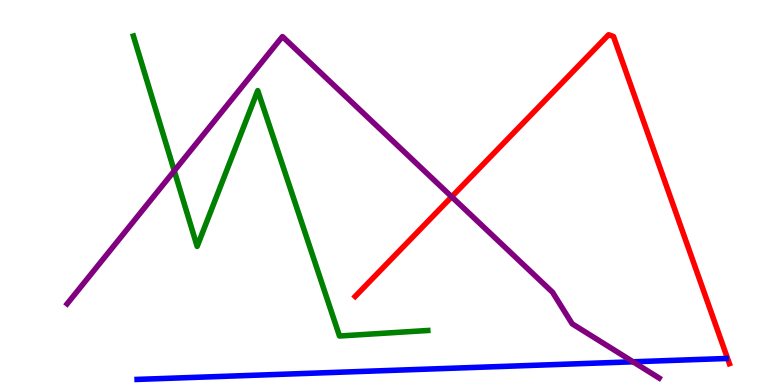[{'lines': ['blue', 'red'], 'intersections': []}, {'lines': ['green', 'red'], 'intersections': []}, {'lines': ['purple', 'red'], 'intersections': [{'x': 5.83, 'y': 4.89}]}, {'lines': ['blue', 'green'], 'intersections': []}, {'lines': ['blue', 'purple'], 'intersections': [{'x': 8.17, 'y': 0.603}]}, {'lines': ['green', 'purple'], 'intersections': [{'x': 2.25, 'y': 5.56}]}]